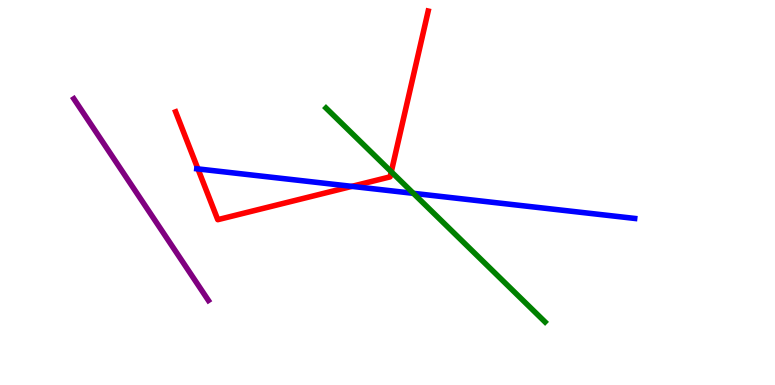[{'lines': ['blue', 'red'], 'intersections': [{'x': 2.55, 'y': 5.61}, {'x': 4.54, 'y': 5.16}]}, {'lines': ['green', 'red'], 'intersections': [{'x': 5.05, 'y': 5.54}]}, {'lines': ['purple', 'red'], 'intersections': []}, {'lines': ['blue', 'green'], 'intersections': [{'x': 5.33, 'y': 4.98}]}, {'lines': ['blue', 'purple'], 'intersections': []}, {'lines': ['green', 'purple'], 'intersections': []}]